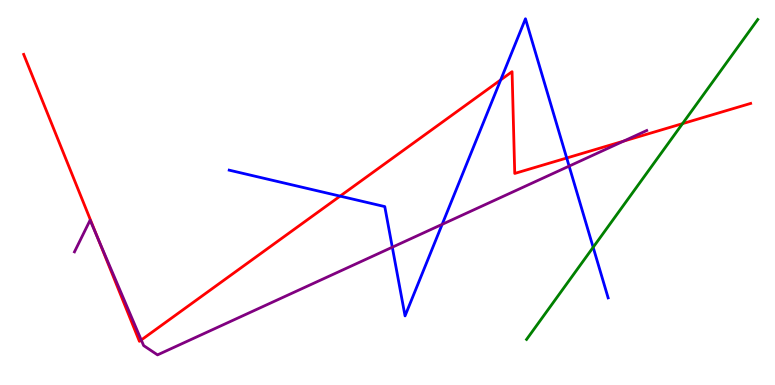[{'lines': ['blue', 'red'], 'intersections': [{'x': 4.39, 'y': 4.91}, {'x': 6.46, 'y': 7.92}, {'x': 7.31, 'y': 5.9}]}, {'lines': ['green', 'red'], 'intersections': [{'x': 8.81, 'y': 6.79}]}, {'lines': ['purple', 'red'], 'intersections': [{'x': 1.26, 'y': 3.8}, {'x': 1.82, 'y': 1.17}, {'x': 8.05, 'y': 6.33}]}, {'lines': ['blue', 'green'], 'intersections': [{'x': 7.65, 'y': 3.58}]}, {'lines': ['blue', 'purple'], 'intersections': [{'x': 5.06, 'y': 3.58}, {'x': 5.71, 'y': 4.17}, {'x': 7.34, 'y': 5.69}]}, {'lines': ['green', 'purple'], 'intersections': []}]